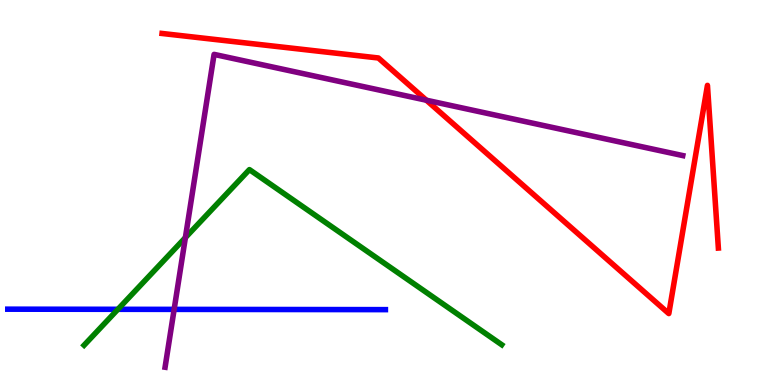[{'lines': ['blue', 'red'], 'intersections': []}, {'lines': ['green', 'red'], 'intersections': []}, {'lines': ['purple', 'red'], 'intersections': [{'x': 5.5, 'y': 7.4}]}, {'lines': ['blue', 'green'], 'intersections': [{'x': 1.52, 'y': 1.97}]}, {'lines': ['blue', 'purple'], 'intersections': [{'x': 2.25, 'y': 1.96}]}, {'lines': ['green', 'purple'], 'intersections': [{'x': 2.39, 'y': 3.83}]}]